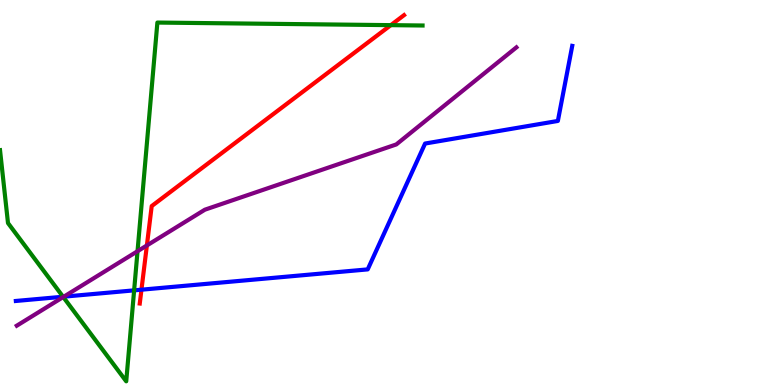[{'lines': ['blue', 'red'], 'intersections': [{'x': 1.83, 'y': 2.48}]}, {'lines': ['green', 'red'], 'intersections': [{'x': 5.04, 'y': 9.35}]}, {'lines': ['purple', 'red'], 'intersections': [{'x': 1.9, 'y': 3.62}]}, {'lines': ['blue', 'green'], 'intersections': [{'x': 0.813, 'y': 2.29}, {'x': 1.73, 'y': 2.46}]}, {'lines': ['blue', 'purple'], 'intersections': [{'x': 0.824, 'y': 2.29}]}, {'lines': ['green', 'purple'], 'intersections': [{'x': 0.816, 'y': 2.29}, {'x': 1.77, 'y': 3.47}]}]